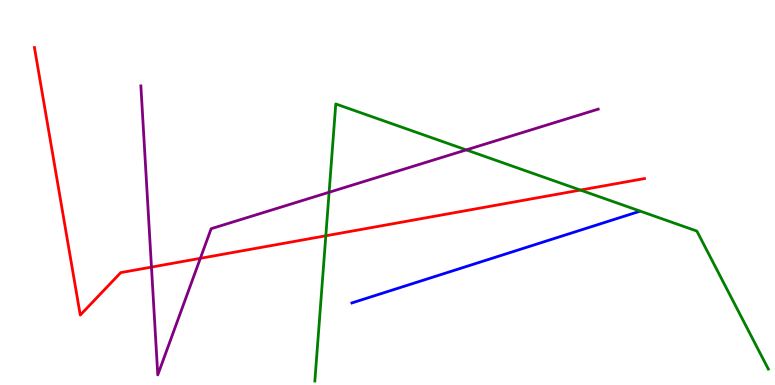[{'lines': ['blue', 'red'], 'intersections': []}, {'lines': ['green', 'red'], 'intersections': [{'x': 4.2, 'y': 3.88}, {'x': 7.49, 'y': 5.06}]}, {'lines': ['purple', 'red'], 'intersections': [{'x': 1.95, 'y': 3.06}, {'x': 2.59, 'y': 3.29}]}, {'lines': ['blue', 'green'], 'intersections': []}, {'lines': ['blue', 'purple'], 'intersections': []}, {'lines': ['green', 'purple'], 'intersections': [{'x': 4.25, 'y': 5.01}, {'x': 6.02, 'y': 6.11}]}]